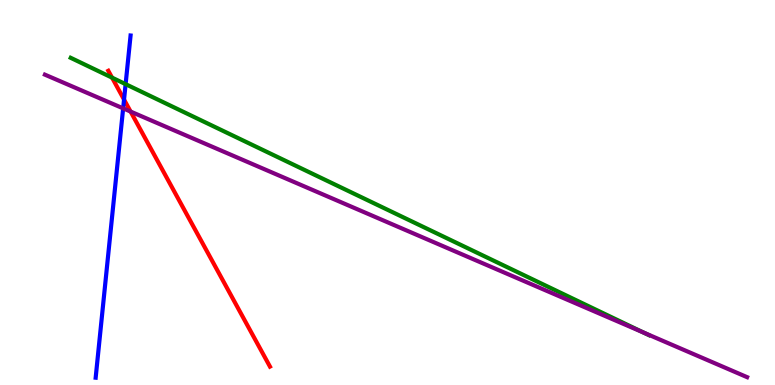[{'lines': ['blue', 'red'], 'intersections': [{'x': 1.6, 'y': 7.41}]}, {'lines': ['green', 'red'], 'intersections': [{'x': 1.45, 'y': 7.98}]}, {'lines': ['purple', 'red'], 'intersections': [{'x': 1.69, 'y': 7.1}]}, {'lines': ['blue', 'green'], 'intersections': [{'x': 1.62, 'y': 7.81}]}, {'lines': ['blue', 'purple'], 'intersections': [{'x': 1.59, 'y': 7.19}]}, {'lines': ['green', 'purple'], 'intersections': [{'x': 8.3, 'y': 1.36}]}]